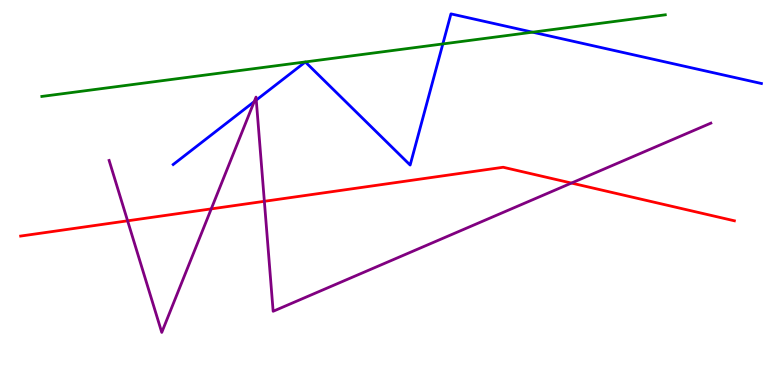[{'lines': ['blue', 'red'], 'intersections': []}, {'lines': ['green', 'red'], 'intersections': []}, {'lines': ['purple', 'red'], 'intersections': [{'x': 1.65, 'y': 4.26}, {'x': 2.73, 'y': 4.57}, {'x': 3.41, 'y': 4.77}, {'x': 7.37, 'y': 5.25}]}, {'lines': ['blue', 'green'], 'intersections': [{'x': 5.71, 'y': 8.86}, {'x': 6.87, 'y': 9.16}]}, {'lines': ['blue', 'purple'], 'intersections': [{'x': 3.28, 'y': 7.36}, {'x': 3.31, 'y': 7.4}]}, {'lines': ['green', 'purple'], 'intersections': []}]